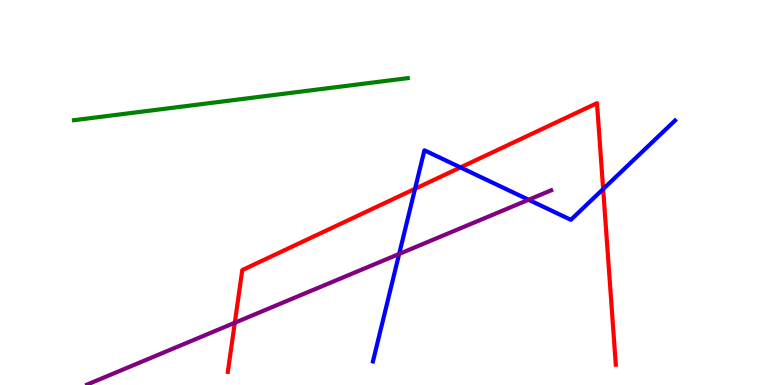[{'lines': ['blue', 'red'], 'intersections': [{'x': 5.36, 'y': 5.1}, {'x': 5.94, 'y': 5.65}, {'x': 7.78, 'y': 5.09}]}, {'lines': ['green', 'red'], 'intersections': []}, {'lines': ['purple', 'red'], 'intersections': [{'x': 3.03, 'y': 1.62}]}, {'lines': ['blue', 'green'], 'intersections': []}, {'lines': ['blue', 'purple'], 'intersections': [{'x': 5.15, 'y': 3.4}, {'x': 6.82, 'y': 4.81}]}, {'lines': ['green', 'purple'], 'intersections': []}]